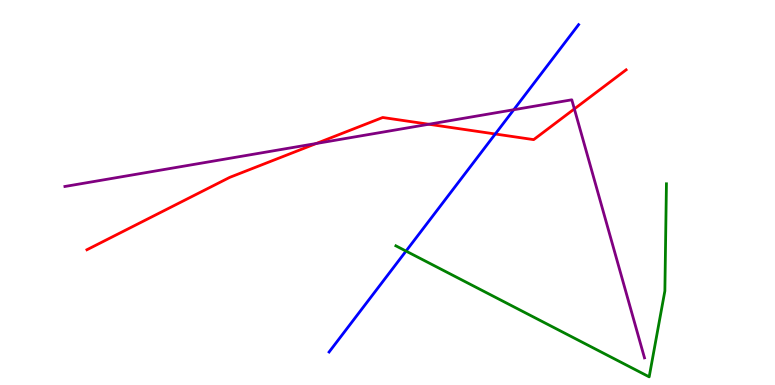[{'lines': ['blue', 'red'], 'intersections': [{'x': 6.39, 'y': 6.52}]}, {'lines': ['green', 'red'], 'intersections': []}, {'lines': ['purple', 'red'], 'intersections': [{'x': 4.08, 'y': 6.27}, {'x': 5.53, 'y': 6.77}, {'x': 7.41, 'y': 7.17}]}, {'lines': ['blue', 'green'], 'intersections': [{'x': 5.24, 'y': 3.48}]}, {'lines': ['blue', 'purple'], 'intersections': [{'x': 6.63, 'y': 7.15}]}, {'lines': ['green', 'purple'], 'intersections': []}]